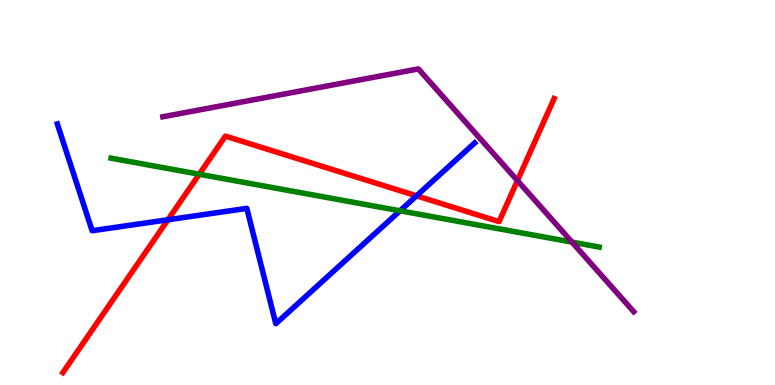[{'lines': ['blue', 'red'], 'intersections': [{'x': 2.17, 'y': 4.29}, {'x': 5.37, 'y': 4.91}]}, {'lines': ['green', 'red'], 'intersections': [{'x': 2.57, 'y': 5.47}]}, {'lines': ['purple', 'red'], 'intersections': [{'x': 6.68, 'y': 5.31}]}, {'lines': ['blue', 'green'], 'intersections': [{'x': 5.16, 'y': 4.52}]}, {'lines': ['blue', 'purple'], 'intersections': []}, {'lines': ['green', 'purple'], 'intersections': [{'x': 7.38, 'y': 3.71}]}]